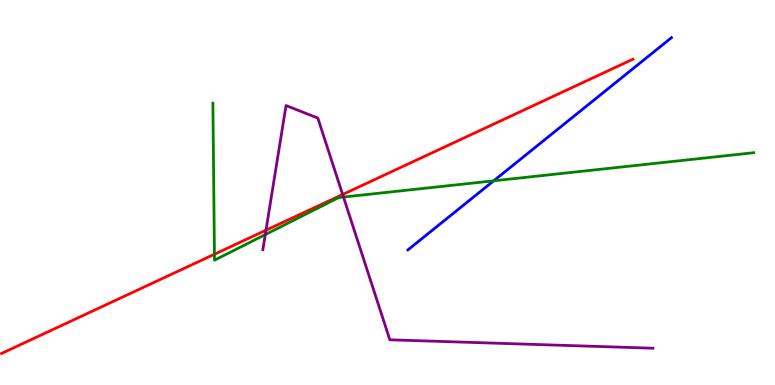[{'lines': ['blue', 'red'], 'intersections': []}, {'lines': ['green', 'red'], 'intersections': [{'x': 2.77, 'y': 3.4}]}, {'lines': ['purple', 'red'], 'intersections': [{'x': 3.43, 'y': 4.02}, {'x': 4.42, 'y': 4.95}]}, {'lines': ['blue', 'green'], 'intersections': [{'x': 6.37, 'y': 5.3}]}, {'lines': ['blue', 'purple'], 'intersections': []}, {'lines': ['green', 'purple'], 'intersections': [{'x': 3.42, 'y': 3.91}, {'x': 4.43, 'y': 4.88}]}]